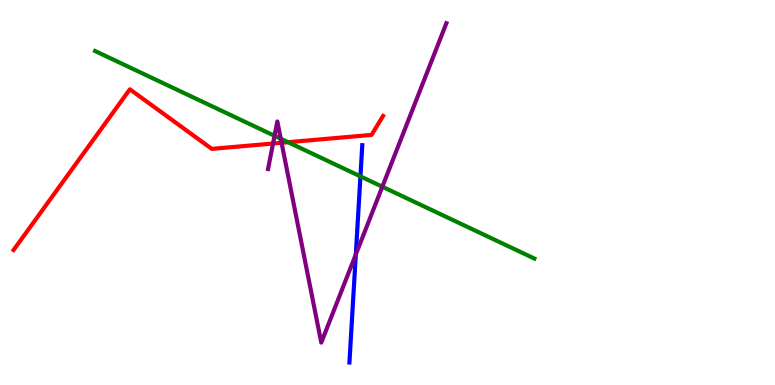[{'lines': ['blue', 'red'], 'intersections': []}, {'lines': ['green', 'red'], 'intersections': [{'x': 3.72, 'y': 6.31}]}, {'lines': ['purple', 'red'], 'intersections': [{'x': 3.52, 'y': 6.27}, {'x': 3.63, 'y': 6.29}]}, {'lines': ['blue', 'green'], 'intersections': [{'x': 4.65, 'y': 5.42}]}, {'lines': ['blue', 'purple'], 'intersections': [{'x': 4.59, 'y': 3.39}]}, {'lines': ['green', 'purple'], 'intersections': [{'x': 3.54, 'y': 6.47}, {'x': 3.62, 'y': 6.4}, {'x': 4.93, 'y': 5.15}]}]